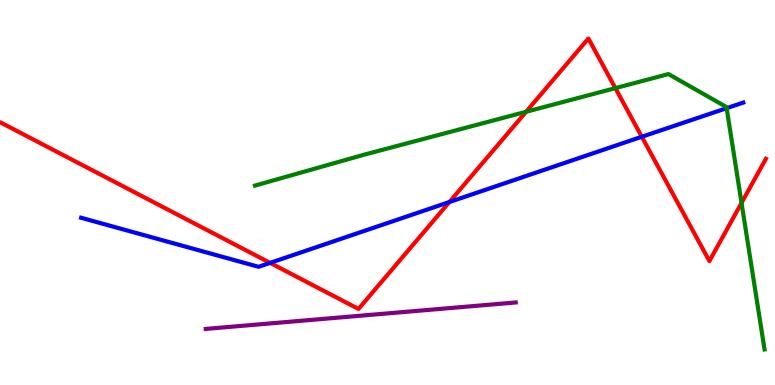[{'lines': ['blue', 'red'], 'intersections': [{'x': 3.49, 'y': 3.17}, {'x': 5.8, 'y': 4.75}, {'x': 8.28, 'y': 6.45}]}, {'lines': ['green', 'red'], 'intersections': [{'x': 6.79, 'y': 7.1}, {'x': 7.94, 'y': 7.71}, {'x': 9.57, 'y': 4.73}]}, {'lines': ['purple', 'red'], 'intersections': []}, {'lines': ['blue', 'green'], 'intersections': [{'x': 9.38, 'y': 7.19}]}, {'lines': ['blue', 'purple'], 'intersections': []}, {'lines': ['green', 'purple'], 'intersections': []}]